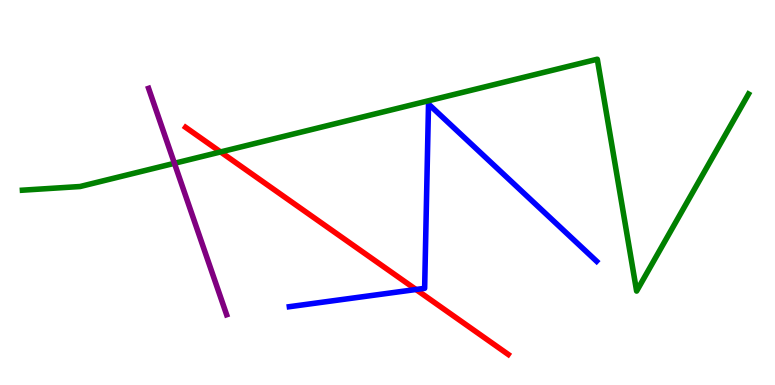[{'lines': ['blue', 'red'], 'intersections': [{'x': 5.37, 'y': 2.48}]}, {'lines': ['green', 'red'], 'intersections': [{'x': 2.85, 'y': 6.05}]}, {'lines': ['purple', 'red'], 'intersections': []}, {'lines': ['blue', 'green'], 'intersections': []}, {'lines': ['blue', 'purple'], 'intersections': []}, {'lines': ['green', 'purple'], 'intersections': [{'x': 2.25, 'y': 5.76}]}]